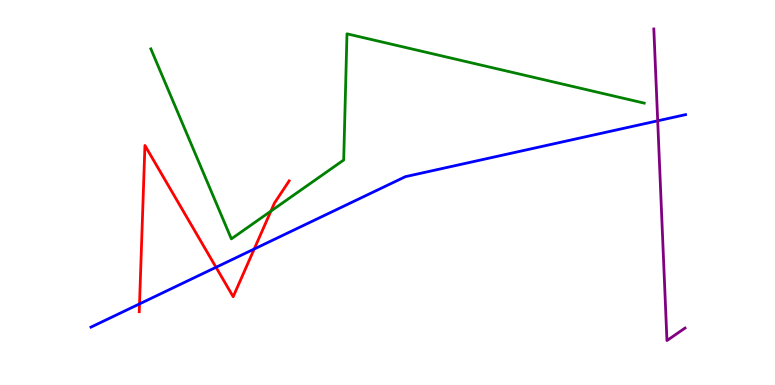[{'lines': ['blue', 'red'], 'intersections': [{'x': 1.8, 'y': 2.11}, {'x': 2.79, 'y': 3.06}, {'x': 3.28, 'y': 3.53}]}, {'lines': ['green', 'red'], 'intersections': [{'x': 3.5, 'y': 4.52}]}, {'lines': ['purple', 'red'], 'intersections': []}, {'lines': ['blue', 'green'], 'intersections': []}, {'lines': ['blue', 'purple'], 'intersections': [{'x': 8.49, 'y': 6.86}]}, {'lines': ['green', 'purple'], 'intersections': []}]